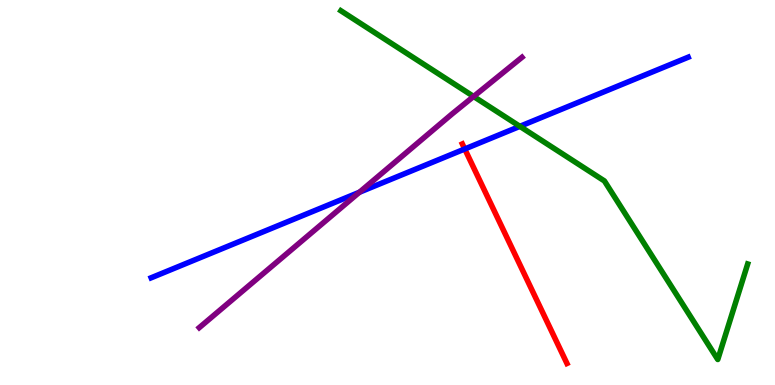[{'lines': ['blue', 'red'], 'intersections': [{'x': 6.0, 'y': 6.13}]}, {'lines': ['green', 'red'], 'intersections': []}, {'lines': ['purple', 'red'], 'intersections': []}, {'lines': ['blue', 'green'], 'intersections': [{'x': 6.71, 'y': 6.72}]}, {'lines': ['blue', 'purple'], 'intersections': [{'x': 4.64, 'y': 5.01}]}, {'lines': ['green', 'purple'], 'intersections': [{'x': 6.11, 'y': 7.49}]}]